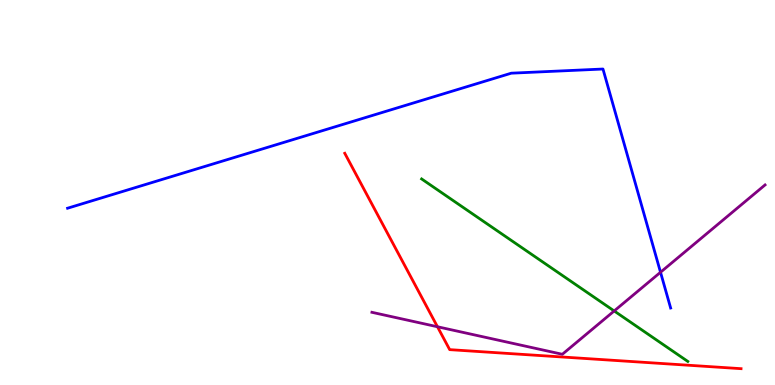[{'lines': ['blue', 'red'], 'intersections': []}, {'lines': ['green', 'red'], 'intersections': []}, {'lines': ['purple', 'red'], 'intersections': [{'x': 5.64, 'y': 1.51}]}, {'lines': ['blue', 'green'], 'intersections': []}, {'lines': ['blue', 'purple'], 'intersections': [{'x': 8.52, 'y': 2.93}]}, {'lines': ['green', 'purple'], 'intersections': [{'x': 7.92, 'y': 1.92}]}]